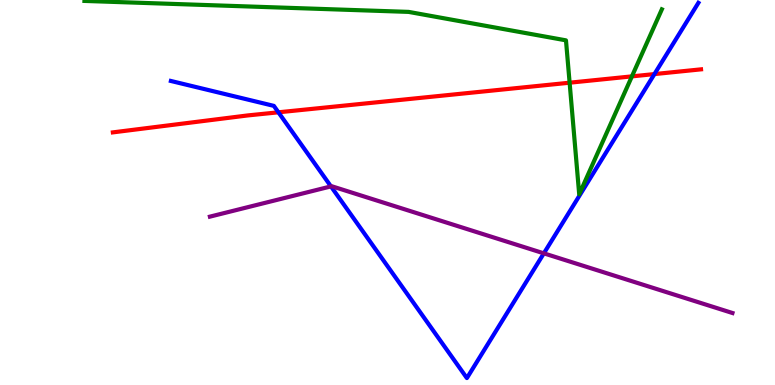[{'lines': ['blue', 'red'], 'intersections': [{'x': 3.59, 'y': 7.08}, {'x': 8.44, 'y': 8.08}]}, {'lines': ['green', 'red'], 'intersections': [{'x': 7.35, 'y': 7.85}, {'x': 8.15, 'y': 8.02}]}, {'lines': ['purple', 'red'], 'intersections': []}, {'lines': ['blue', 'green'], 'intersections': []}, {'lines': ['blue', 'purple'], 'intersections': [{'x': 4.27, 'y': 5.16}, {'x': 7.02, 'y': 3.42}]}, {'lines': ['green', 'purple'], 'intersections': []}]